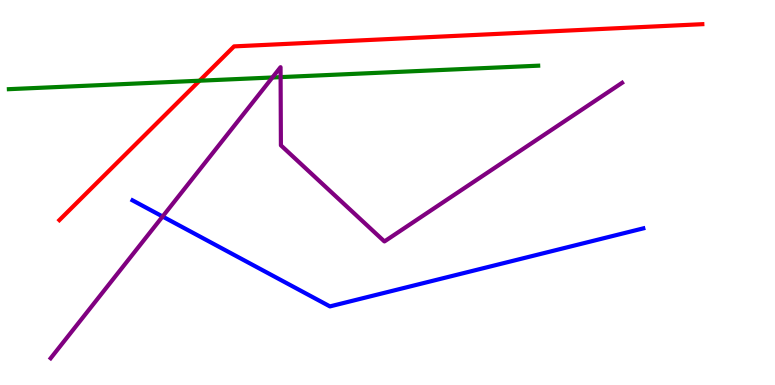[{'lines': ['blue', 'red'], 'intersections': []}, {'lines': ['green', 'red'], 'intersections': [{'x': 2.57, 'y': 7.9}]}, {'lines': ['purple', 'red'], 'intersections': []}, {'lines': ['blue', 'green'], 'intersections': []}, {'lines': ['blue', 'purple'], 'intersections': [{'x': 2.1, 'y': 4.38}]}, {'lines': ['green', 'purple'], 'intersections': [{'x': 3.51, 'y': 7.99}, {'x': 3.62, 'y': 8.0}]}]